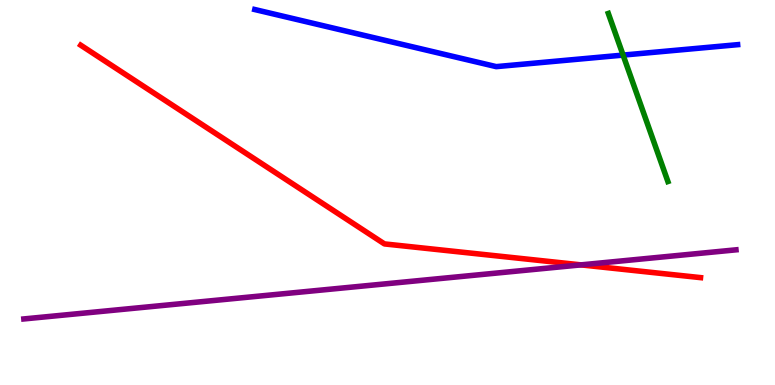[{'lines': ['blue', 'red'], 'intersections': []}, {'lines': ['green', 'red'], 'intersections': []}, {'lines': ['purple', 'red'], 'intersections': [{'x': 7.5, 'y': 3.12}]}, {'lines': ['blue', 'green'], 'intersections': [{'x': 8.04, 'y': 8.57}]}, {'lines': ['blue', 'purple'], 'intersections': []}, {'lines': ['green', 'purple'], 'intersections': []}]